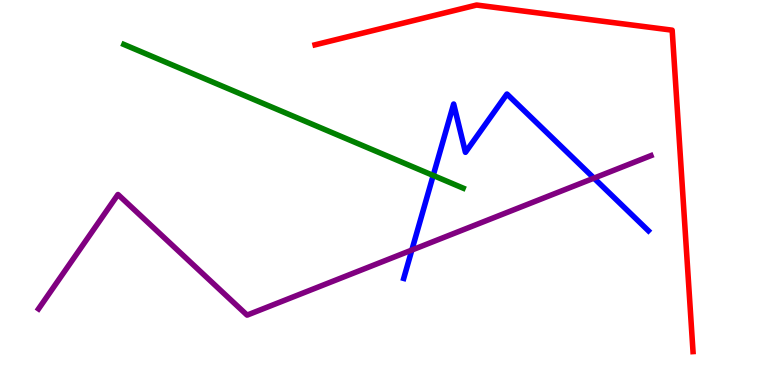[{'lines': ['blue', 'red'], 'intersections': []}, {'lines': ['green', 'red'], 'intersections': []}, {'lines': ['purple', 'red'], 'intersections': []}, {'lines': ['blue', 'green'], 'intersections': [{'x': 5.59, 'y': 5.44}]}, {'lines': ['blue', 'purple'], 'intersections': [{'x': 5.31, 'y': 3.5}, {'x': 7.66, 'y': 5.37}]}, {'lines': ['green', 'purple'], 'intersections': []}]